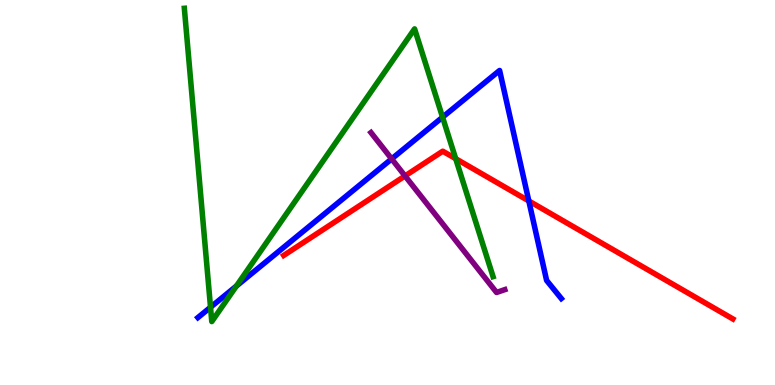[{'lines': ['blue', 'red'], 'intersections': [{'x': 6.82, 'y': 4.78}]}, {'lines': ['green', 'red'], 'intersections': [{'x': 5.88, 'y': 5.88}]}, {'lines': ['purple', 'red'], 'intersections': [{'x': 5.23, 'y': 5.43}]}, {'lines': ['blue', 'green'], 'intersections': [{'x': 2.72, 'y': 2.02}, {'x': 3.05, 'y': 2.57}, {'x': 5.71, 'y': 6.96}]}, {'lines': ['blue', 'purple'], 'intersections': [{'x': 5.05, 'y': 5.87}]}, {'lines': ['green', 'purple'], 'intersections': []}]